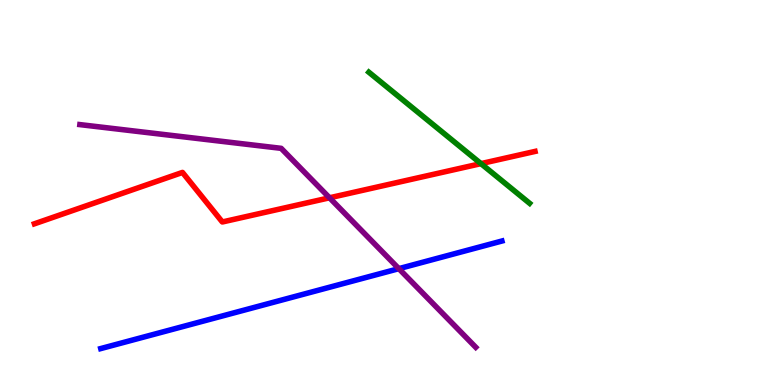[{'lines': ['blue', 'red'], 'intersections': []}, {'lines': ['green', 'red'], 'intersections': [{'x': 6.21, 'y': 5.75}]}, {'lines': ['purple', 'red'], 'intersections': [{'x': 4.25, 'y': 4.86}]}, {'lines': ['blue', 'green'], 'intersections': []}, {'lines': ['blue', 'purple'], 'intersections': [{'x': 5.15, 'y': 3.02}]}, {'lines': ['green', 'purple'], 'intersections': []}]